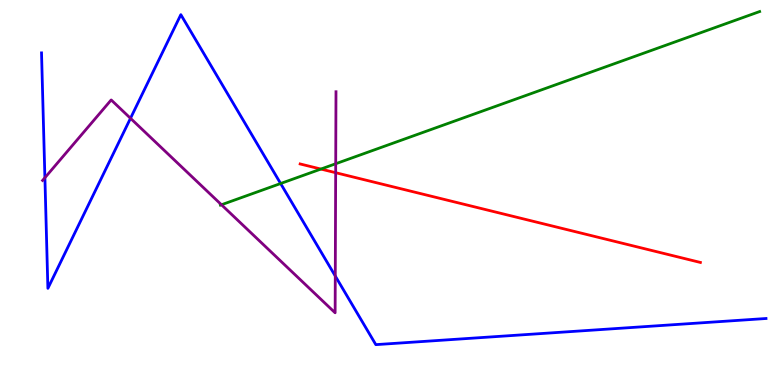[{'lines': ['blue', 'red'], 'intersections': []}, {'lines': ['green', 'red'], 'intersections': [{'x': 4.14, 'y': 5.61}]}, {'lines': ['purple', 'red'], 'intersections': [{'x': 4.33, 'y': 5.51}]}, {'lines': ['blue', 'green'], 'intersections': [{'x': 3.62, 'y': 5.23}]}, {'lines': ['blue', 'purple'], 'intersections': [{'x': 0.579, 'y': 5.38}, {'x': 1.68, 'y': 6.93}, {'x': 4.33, 'y': 2.83}]}, {'lines': ['green', 'purple'], 'intersections': [{'x': 2.86, 'y': 4.68}, {'x': 4.33, 'y': 5.75}]}]